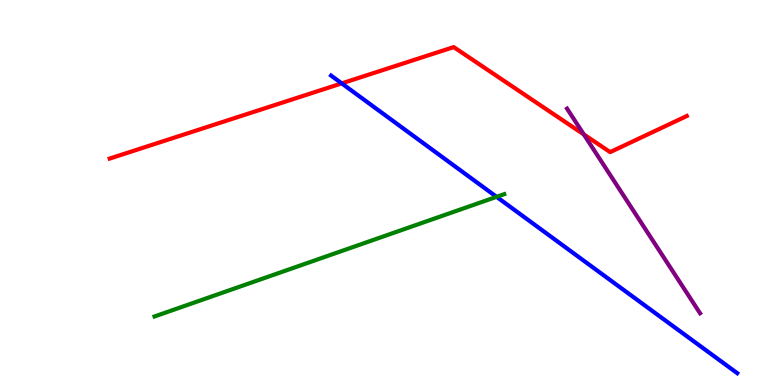[{'lines': ['blue', 'red'], 'intersections': [{'x': 4.41, 'y': 7.83}]}, {'lines': ['green', 'red'], 'intersections': []}, {'lines': ['purple', 'red'], 'intersections': [{'x': 7.53, 'y': 6.51}]}, {'lines': ['blue', 'green'], 'intersections': [{'x': 6.41, 'y': 4.89}]}, {'lines': ['blue', 'purple'], 'intersections': []}, {'lines': ['green', 'purple'], 'intersections': []}]